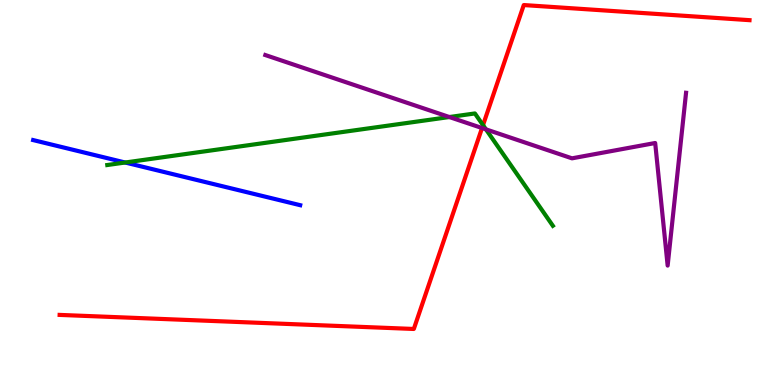[{'lines': ['blue', 'red'], 'intersections': []}, {'lines': ['green', 'red'], 'intersections': [{'x': 6.23, 'y': 6.75}]}, {'lines': ['purple', 'red'], 'intersections': [{'x': 6.22, 'y': 6.67}]}, {'lines': ['blue', 'green'], 'intersections': [{'x': 1.62, 'y': 5.78}]}, {'lines': ['blue', 'purple'], 'intersections': []}, {'lines': ['green', 'purple'], 'intersections': [{'x': 5.8, 'y': 6.96}, {'x': 6.27, 'y': 6.64}]}]